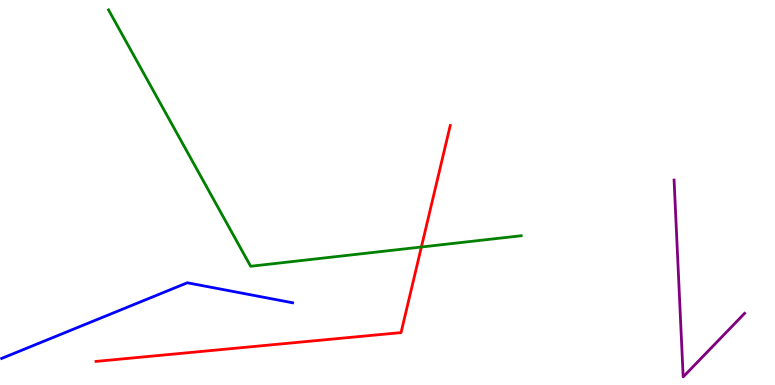[{'lines': ['blue', 'red'], 'intersections': []}, {'lines': ['green', 'red'], 'intersections': [{'x': 5.44, 'y': 3.58}]}, {'lines': ['purple', 'red'], 'intersections': []}, {'lines': ['blue', 'green'], 'intersections': []}, {'lines': ['blue', 'purple'], 'intersections': []}, {'lines': ['green', 'purple'], 'intersections': []}]